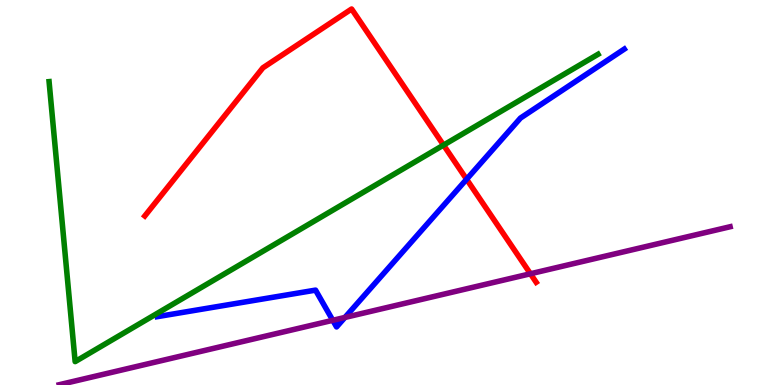[{'lines': ['blue', 'red'], 'intersections': [{'x': 6.02, 'y': 5.34}]}, {'lines': ['green', 'red'], 'intersections': [{'x': 5.72, 'y': 6.23}]}, {'lines': ['purple', 'red'], 'intersections': [{'x': 6.84, 'y': 2.89}]}, {'lines': ['blue', 'green'], 'intersections': []}, {'lines': ['blue', 'purple'], 'intersections': [{'x': 4.29, 'y': 1.68}, {'x': 4.45, 'y': 1.75}]}, {'lines': ['green', 'purple'], 'intersections': []}]